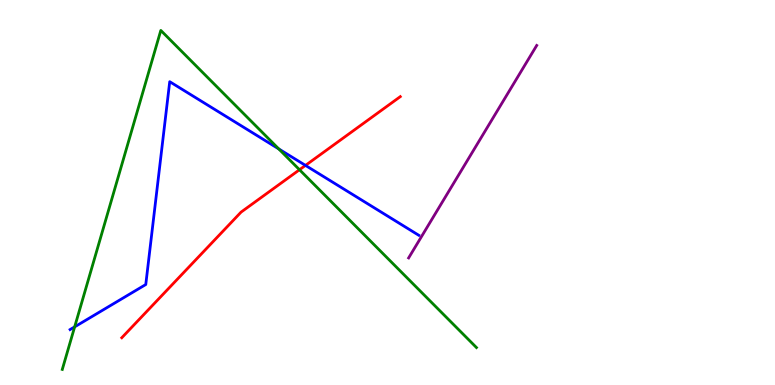[{'lines': ['blue', 'red'], 'intersections': [{'x': 3.94, 'y': 5.7}]}, {'lines': ['green', 'red'], 'intersections': [{'x': 3.86, 'y': 5.59}]}, {'lines': ['purple', 'red'], 'intersections': []}, {'lines': ['blue', 'green'], 'intersections': [{'x': 0.963, 'y': 1.51}, {'x': 3.6, 'y': 6.13}]}, {'lines': ['blue', 'purple'], 'intersections': []}, {'lines': ['green', 'purple'], 'intersections': []}]